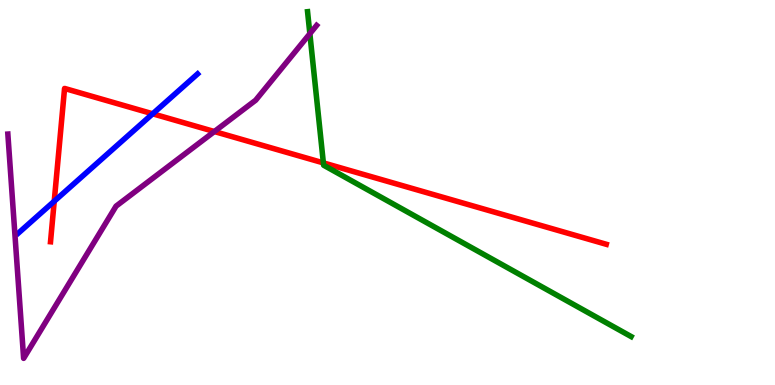[{'lines': ['blue', 'red'], 'intersections': [{'x': 0.7, 'y': 4.77}, {'x': 1.97, 'y': 7.04}]}, {'lines': ['green', 'red'], 'intersections': [{'x': 4.17, 'y': 5.77}]}, {'lines': ['purple', 'red'], 'intersections': [{'x': 2.77, 'y': 6.58}]}, {'lines': ['blue', 'green'], 'intersections': []}, {'lines': ['blue', 'purple'], 'intersections': []}, {'lines': ['green', 'purple'], 'intersections': [{'x': 4.0, 'y': 9.12}]}]